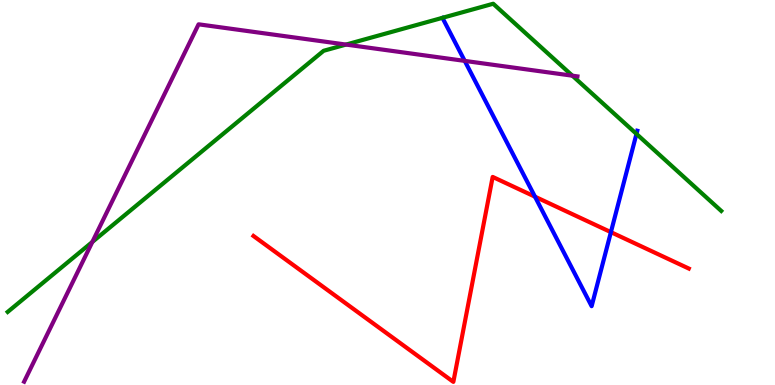[{'lines': ['blue', 'red'], 'intersections': [{'x': 6.9, 'y': 4.89}, {'x': 7.88, 'y': 3.97}]}, {'lines': ['green', 'red'], 'intersections': []}, {'lines': ['purple', 'red'], 'intersections': []}, {'lines': ['blue', 'green'], 'intersections': [{'x': 8.21, 'y': 6.52}]}, {'lines': ['blue', 'purple'], 'intersections': [{'x': 6.0, 'y': 8.42}]}, {'lines': ['green', 'purple'], 'intersections': [{'x': 1.19, 'y': 3.72}, {'x': 4.46, 'y': 8.84}, {'x': 7.39, 'y': 8.03}]}]